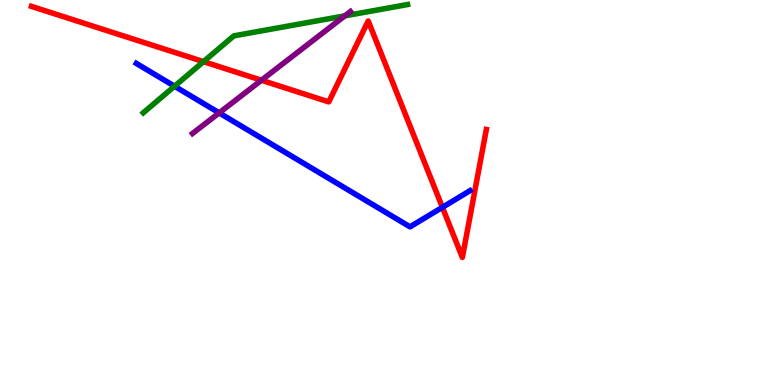[{'lines': ['blue', 'red'], 'intersections': [{'x': 5.71, 'y': 4.62}]}, {'lines': ['green', 'red'], 'intersections': [{'x': 2.63, 'y': 8.4}]}, {'lines': ['purple', 'red'], 'intersections': [{'x': 3.37, 'y': 7.92}]}, {'lines': ['blue', 'green'], 'intersections': [{'x': 2.25, 'y': 7.76}]}, {'lines': ['blue', 'purple'], 'intersections': [{'x': 2.83, 'y': 7.07}]}, {'lines': ['green', 'purple'], 'intersections': [{'x': 4.45, 'y': 9.59}]}]